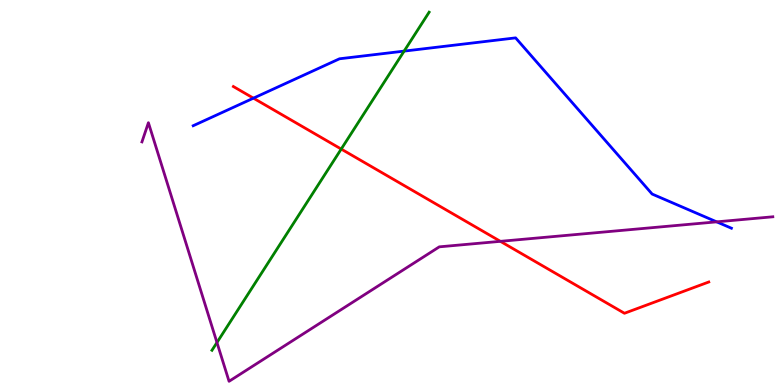[{'lines': ['blue', 'red'], 'intersections': [{'x': 3.27, 'y': 7.45}]}, {'lines': ['green', 'red'], 'intersections': [{'x': 4.4, 'y': 6.13}]}, {'lines': ['purple', 'red'], 'intersections': [{'x': 6.46, 'y': 3.73}]}, {'lines': ['blue', 'green'], 'intersections': [{'x': 5.21, 'y': 8.67}]}, {'lines': ['blue', 'purple'], 'intersections': [{'x': 9.25, 'y': 4.24}]}, {'lines': ['green', 'purple'], 'intersections': [{'x': 2.8, 'y': 1.1}]}]